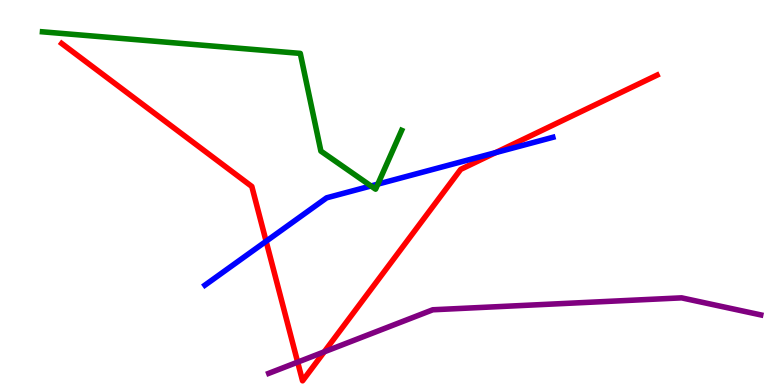[{'lines': ['blue', 'red'], 'intersections': [{'x': 3.43, 'y': 3.73}, {'x': 6.39, 'y': 6.04}]}, {'lines': ['green', 'red'], 'intersections': []}, {'lines': ['purple', 'red'], 'intersections': [{'x': 3.84, 'y': 0.594}, {'x': 4.18, 'y': 0.861}]}, {'lines': ['blue', 'green'], 'intersections': [{'x': 4.79, 'y': 5.17}, {'x': 4.88, 'y': 5.22}]}, {'lines': ['blue', 'purple'], 'intersections': []}, {'lines': ['green', 'purple'], 'intersections': []}]